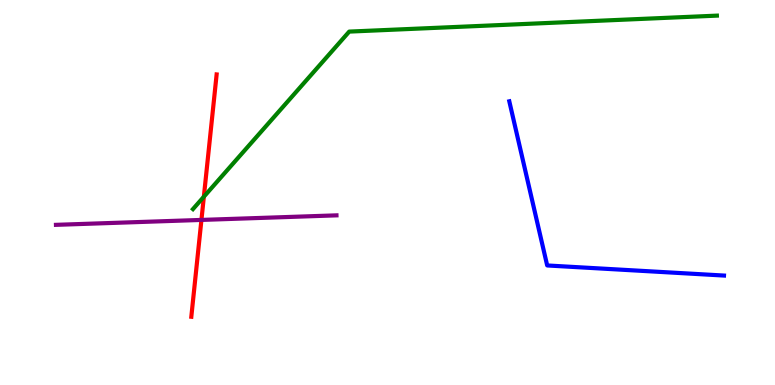[{'lines': ['blue', 'red'], 'intersections': []}, {'lines': ['green', 'red'], 'intersections': [{'x': 2.63, 'y': 4.89}]}, {'lines': ['purple', 'red'], 'intersections': [{'x': 2.6, 'y': 4.29}]}, {'lines': ['blue', 'green'], 'intersections': []}, {'lines': ['blue', 'purple'], 'intersections': []}, {'lines': ['green', 'purple'], 'intersections': []}]